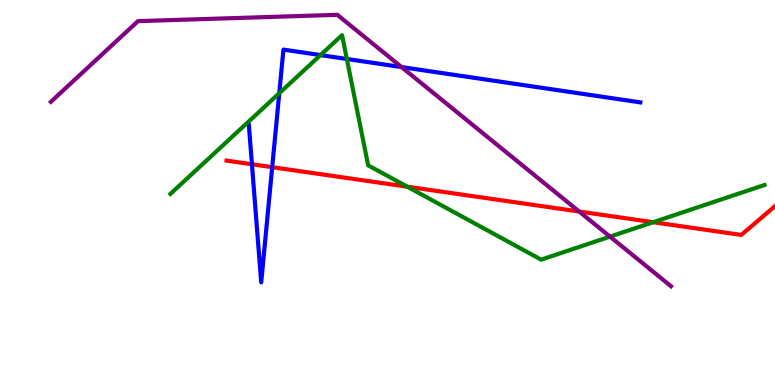[{'lines': ['blue', 'red'], 'intersections': [{'x': 3.25, 'y': 5.73}, {'x': 3.51, 'y': 5.66}]}, {'lines': ['green', 'red'], 'intersections': [{'x': 5.26, 'y': 5.15}, {'x': 8.43, 'y': 4.23}]}, {'lines': ['purple', 'red'], 'intersections': [{'x': 7.47, 'y': 4.51}]}, {'lines': ['blue', 'green'], 'intersections': [{'x': 3.6, 'y': 7.58}, {'x': 4.14, 'y': 8.57}, {'x': 4.48, 'y': 8.47}]}, {'lines': ['blue', 'purple'], 'intersections': [{'x': 5.18, 'y': 8.26}]}, {'lines': ['green', 'purple'], 'intersections': [{'x': 7.87, 'y': 3.85}]}]